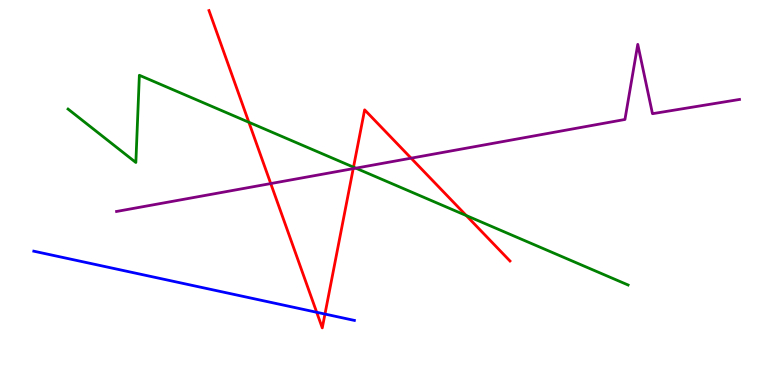[{'lines': ['blue', 'red'], 'intersections': [{'x': 4.09, 'y': 1.89}, {'x': 4.19, 'y': 1.84}]}, {'lines': ['green', 'red'], 'intersections': [{'x': 3.21, 'y': 6.82}, {'x': 4.56, 'y': 5.66}, {'x': 6.02, 'y': 4.4}]}, {'lines': ['purple', 'red'], 'intersections': [{'x': 3.49, 'y': 5.23}, {'x': 4.56, 'y': 5.62}, {'x': 5.3, 'y': 5.89}]}, {'lines': ['blue', 'green'], 'intersections': []}, {'lines': ['blue', 'purple'], 'intersections': []}, {'lines': ['green', 'purple'], 'intersections': [{'x': 4.59, 'y': 5.63}]}]